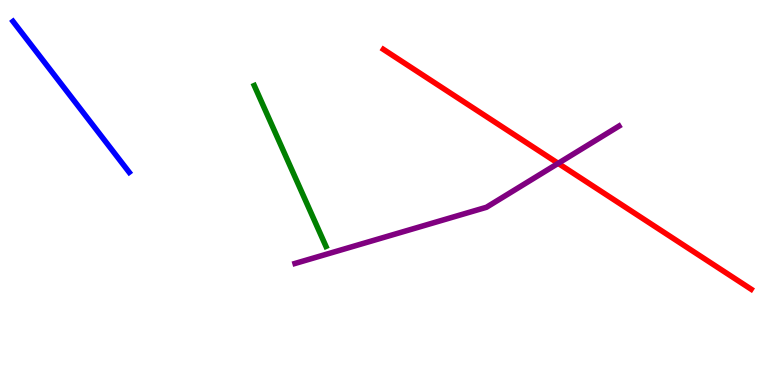[{'lines': ['blue', 'red'], 'intersections': []}, {'lines': ['green', 'red'], 'intersections': []}, {'lines': ['purple', 'red'], 'intersections': [{'x': 7.2, 'y': 5.76}]}, {'lines': ['blue', 'green'], 'intersections': []}, {'lines': ['blue', 'purple'], 'intersections': []}, {'lines': ['green', 'purple'], 'intersections': []}]